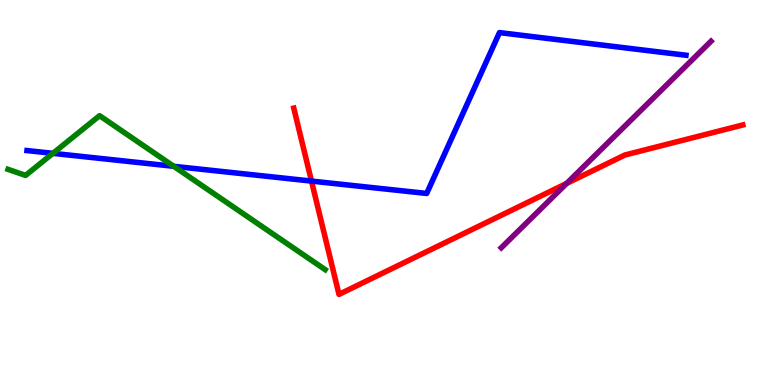[{'lines': ['blue', 'red'], 'intersections': [{'x': 4.02, 'y': 5.3}]}, {'lines': ['green', 'red'], 'intersections': []}, {'lines': ['purple', 'red'], 'intersections': [{'x': 7.31, 'y': 5.24}]}, {'lines': ['blue', 'green'], 'intersections': [{'x': 0.683, 'y': 6.02}, {'x': 2.24, 'y': 5.68}]}, {'lines': ['blue', 'purple'], 'intersections': []}, {'lines': ['green', 'purple'], 'intersections': []}]